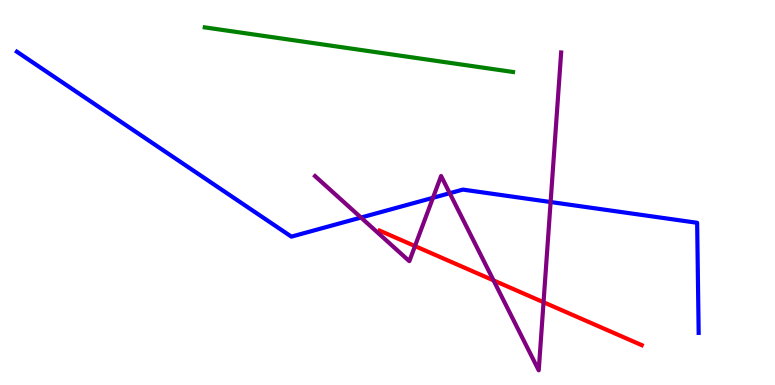[{'lines': ['blue', 'red'], 'intersections': []}, {'lines': ['green', 'red'], 'intersections': []}, {'lines': ['purple', 'red'], 'intersections': [{'x': 5.35, 'y': 3.61}, {'x': 6.37, 'y': 2.72}, {'x': 7.01, 'y': 2.15}]}, {'lines': ['blue', 'green'], 'intersections': []}, {'lines': ['blue', 'purple'], 'intersections': [{'x': 4.66, 'y': 4.35}, {'x': 5.59, 'y': 4.86}, {'x': 5.8, 'y': 4.98}, {'x': 7.1, 'y': 4.75}]}, {'lines': ['green', 'purple'], 'intersections': []}]